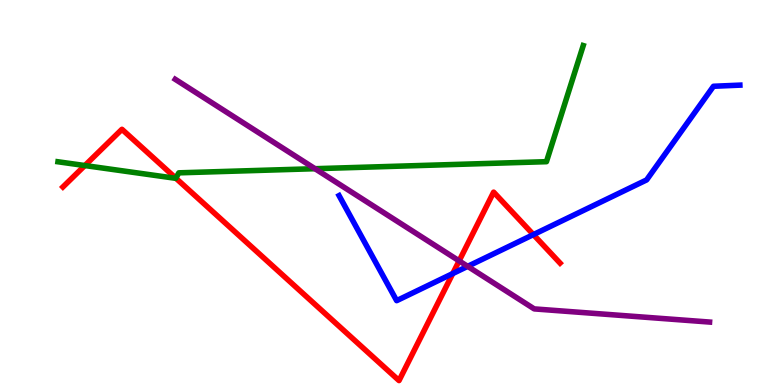[{'lines': ['blue', 'red'], 'intersections': [{'x': 5.84, 'y': 2.89}, {'x': 6.88, 'y': 3.91}]}, {'lines': ['green', 'red'], 'intersections': [{'x': 1.09, 'y': 5.7}, {'x': 2.27, 'y': 5.37}]}, {'lines': ['purple', 'red'], 'intersections': [{'x': 5.92, 'y': 3.22}]}, {'lines': ['blue', 'green'], 'intersections': []}, {'lines': ['blue', 'purple'], 'intersections': [{'x': 6.03, 'y': 3.08}]}, {'lines': ['green', 'purple'], 'intersections': [{'x': 4.06, 'y': 5.62}]}]